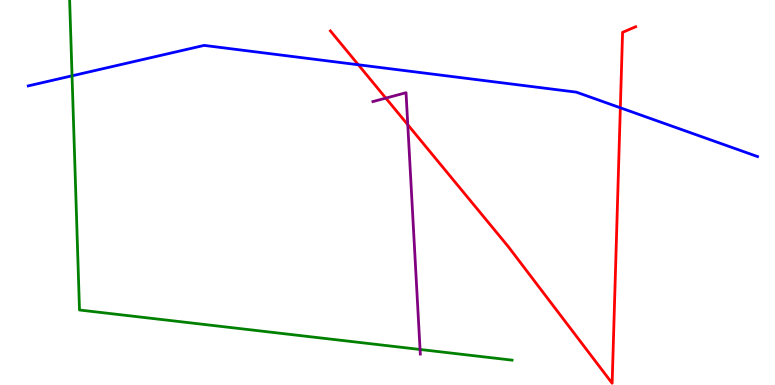[{'lines': ['blue', 'red'], 'intersections': [{'x': 4.62, 'y': 8.32}, {'x': 8.0, 'y': 7.2}]}, {'lines': ['green', 'red'], 'intersections': []}, {'lines': ['purple', 'red'], 'intersections': [{'x': 4.98, 'y': 7.45}, {'x': 5.26, 'y': 6.76}]}, {'lines': ['blue', 'green'], 'intersections': [{'x': 0.93, 'y': 8.03}]}, {'lines': ['blue', 'purple'], 'intersections': []}, {'lines': ['green', 'purple'], 'intersections': [{'x': 5.42, 'y': 0.923}]}]